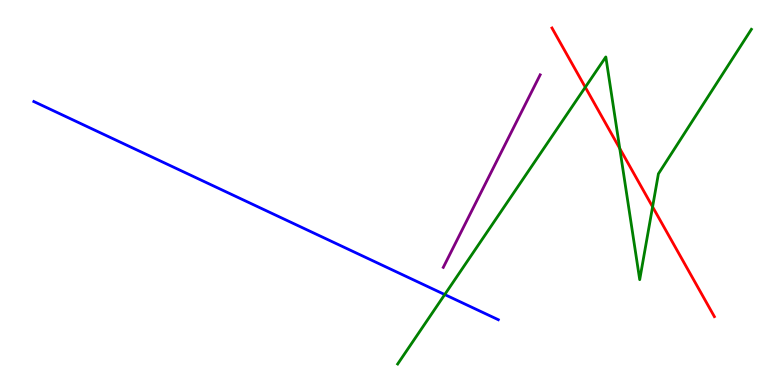[{'lines': ['blue', 'red'], 'intersections': []}, {'lines': ['green', 'red'], 'intersections': [{'x': 7.55, 'y': 7.73}, {'x': 8.0, 'y': 6.14}, {'x': 8.42, 'y': 4.63}]}, {'lines': ['purple', 'red'], 'intersections': []}, {'lines': ['blue', 'green'], 'intersections': [{'x': 5.74, 'y': 2.35}]}, {'lines': ['blue', 'purple'], 'intersections': []}, {'lines': ['green', 'purple'], 'intersections': []}]